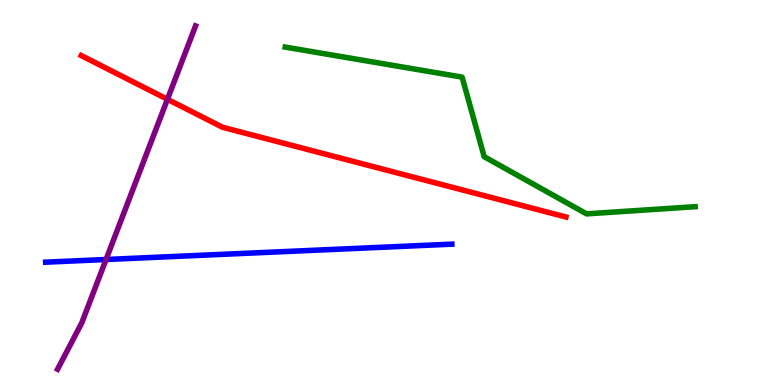[{'lines': ['blue', 'red'], 'intersections': []}, {'lines': ['green', 'red'], 'intersections': []}, {'lines': ['purple', 'red'], 'intersections': [{'x': 2.16, 'y': 7.42}]}, {'lines': ['blue', 'green'], 'intersections': []}, {'lines': ['blue', 'purple'], 'intersections': [{'x': 1.37, 'y': 3.26}]}, {'lines': ['green', 'purple'], 'intersections': []}]